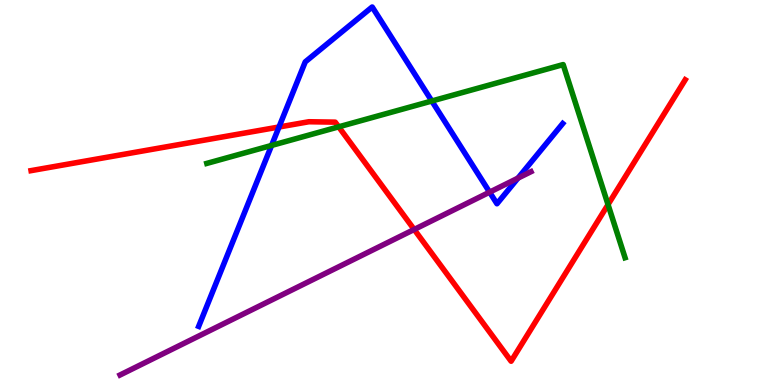[{'lines': ['blue', 'red'], 'intersections': [{'x': 3.6, 'y': 6.7}]}, {'lines': ['green', 'red'], 'intersections': [{'x': 4.37, 'y': 6.71}, {'x': 7.85, 'y': 4.69}]}, {'lines': ['purple', 'red'], 'intersections': [{'x': 5.34, 'y': 4.04}]}, {'lines': ['blue', 'green'], 'intersections': [{'x': 3.5, 'y': 6.22}, {'x': 5.57, 'y': 7.38}]}, {'lines': ['blue', 'purple'], 'intersections': [{'x': 6.32, 'y': 5.01}, {'x': 6.68, 'y': 5.37}]}, {'lines': ['green', 'purple'], 'intersections': []}]